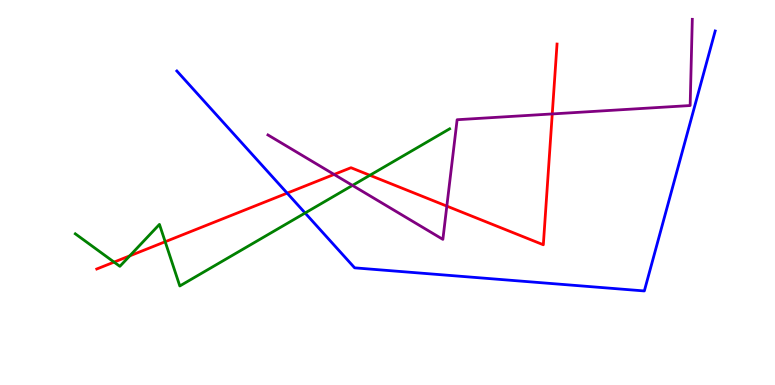[{'lines': ['blue', 'red'], 'intersections': [{'x': 3.71, 'y': 4.98}]}, {'lines': ['green', 'red'], 'intersections': [{'x': 1.47, 'y': 3.19}, {'x': 1.67, 'y': 3.35}, {'x': 2.13, 'y': 3.72}, {'x': 4.77, 'y': 5.45}]}, {'lines': ['purple', 'red'], 'intersections': [{'x': 4.31, 'y': 5.47}, {'x': 5.77, 'y': 4.65}, {'x': 7.13, 'y': 7.04}]}, {'lines': ['blue', 'green'], 'intersections': [{'x': 3.94, 'y': 4.47}]}, {'lines': ['blue', 'purple'], 'intersections': []}, {'lines': ['green', 'purple'], 'intersections': [{'x': 4.55, 'y': 5.18}]}]